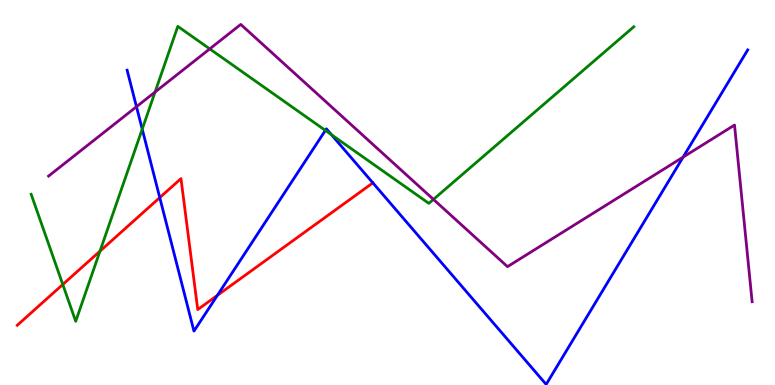[{'lines': ['blue', 'red'], 'intersections': [{'x': 2.06, 'y': 4.87}, {'x': 2.8, 'y': 2.33}, {'x': 4.81, 'y': 5.25}]}, {'lines': ['green', 'red'], 'intersections': [{'x': 0.81, 'y': 2.61}, {'x': 1.29, 'y': 3.48}]}, {'lines': ['purple', 'red'], 'intersections': []}, {'lines': ['blue', 'green'], 'intersections': [{'x': 1.84, 'y': 6.65}, {'x': 4.2, 'y': 6.61}, {'x': 4.28, 'y': 6.5}]}, {'lines': ['blue', 'purple'], 'intersections': [{'x': 1.76, 'y': 7.23}, {'x': 8.81, 'y': 5.92}]}, {'lines': ['green', 'purple'], 'intersections': [{'x': 2.0, 'y': 7.61}, {'x': 2.71, 'y': 8.73}, {'x': 5.59, 'y': 4.82}]}]